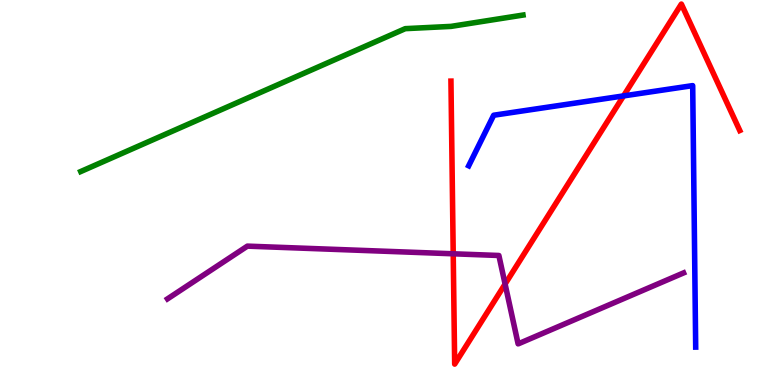[{'lines': ['blue', 'red'], 'intersections': [{'x': 8.05, 'y': 7.51}]}, {'lines': ['green', 'red'], 'intersections': []}, {'lines': ['purple', 'red'], 'intersections': [{'x': 5.85, 'y': 3.41}, {'x': 6.52, 'y': 2.62}]}, {'lines': ['blue', 'green'], 'intersections': []}, {'lines': ['blue', 'purple'], 'intersections': []}, {'lines': ['green', 'purple'], 'intersections': []}]